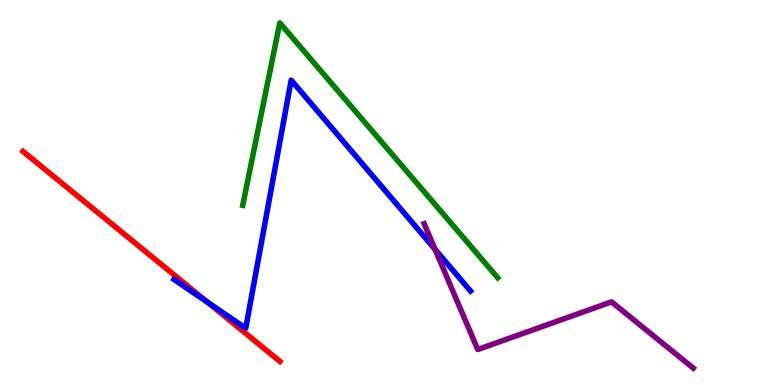[{'lines': ['blue', 'red'], 'intersections': [{'x': 2.68, 'y': 2.15}]}, {'lines': ['green', 'red'], 'intersections': []}, {'lines': ['purple', 'red'], 'intersections': []}, {'lines': ['blue', 'green'], 'intersections': []}, {'lines': ['blue', 'purple'], 'intersections': [{'x': 5.61, 'y': 3.52}]}, {'lines': ['green', 'purple'], 'intersections': []}]